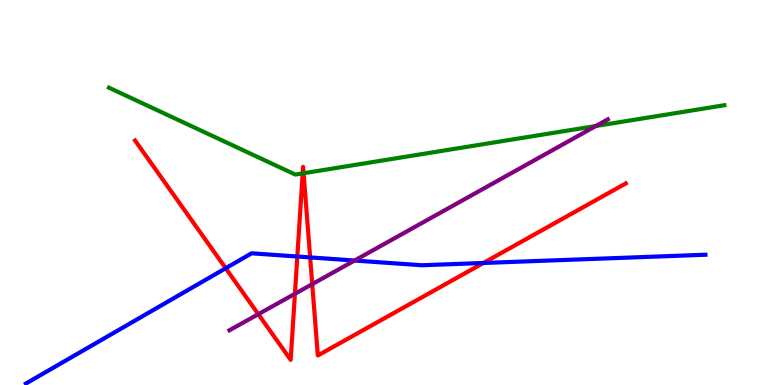[{'lines': ['blue', 'red'], 'intersections': [{'x': 2.91, 'y': 3.03}, {'x': 3.84, 'y': 3.34}, {'x': 4.0, 'y': 3.31}, {'x': 6.24, 'y': 3.17}]}, {'lines': ['green', 'red'], 'intersections': [{'x': 3.91, 'y': 5.5}, {'x': 3.92, 'y': 5.5}]}, {'lines': ['purple', 'red'], 'intersections': [{'x': 3.33, 'y': 1.84}, {'x': 3.81, 'y': 2.37}, {'x': 4.03, 'y': 2.62}]}, {'lines': ['blue', 'green'], 'intersections': []}, {'lines': ['blue', 'purple'], 'intersections': [{'x': 4.58, 'y': 3.23}]}, {'lines': ['green', 'purple'], 'intersections': [{'x': 7.69, 'y': 6.73}]}]